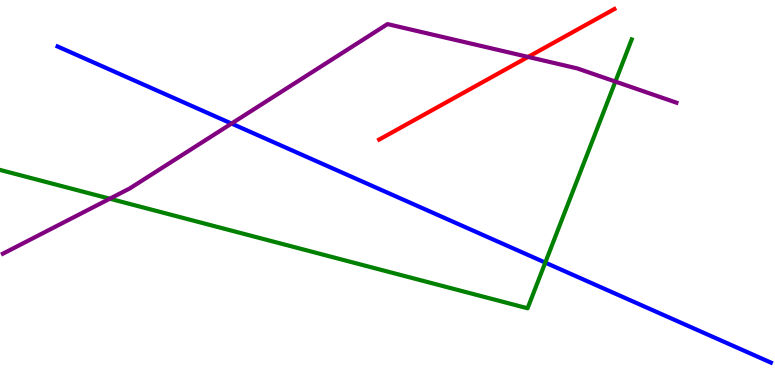[{'lines': ['blue', 'red'], 'intersections': []}, {'lines': ['green', 'red'], 'intersections': []}, {'lines': ['purple', 'red'], 'intersections': [{'x': 6.81, 'y': 8.52}]}, {'lines': ['blue', 'green'], 'intersections': [{'x': 7.04, 'y': 3.18}]}, {'lines': ['blue', 'purple'], 'intersections': [{'x': 2.99, 'y': 6.79}]}, {'lines': ['green', 'purple'], 'intersections': [{'x': 1.42, 'y': 4.84}, {'x': 7.94, 'y': 7.88}]}]